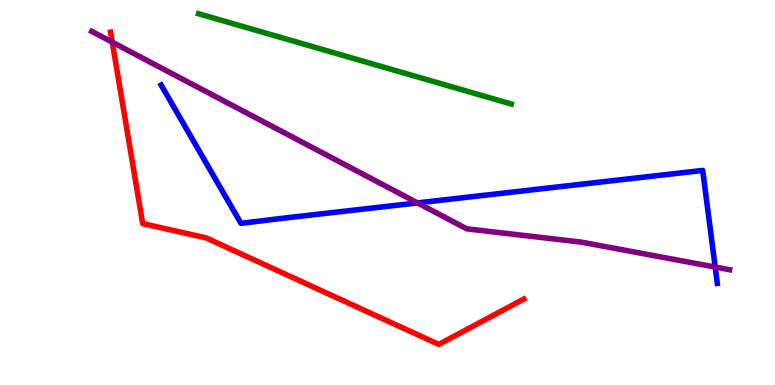[{'lines': ['blue', 'red'], 'intersections': []}, {'lines': ['green', 'red'], 'intersections': []}, {'lines': ['purple', 'red'], 'intersections': [{'x': 1.45, 'y': 8.9}]}, {'lines': ['blue', 'green'], 'intersections': []}, {'lines': ['blue', 'purple'], 'intersections': [{'x': 5.39, 'y': 4.73}, {'x': 9.23, 'y': 3.06}]}, {'lines': ['green', 'purple'], 'intersections': []}]